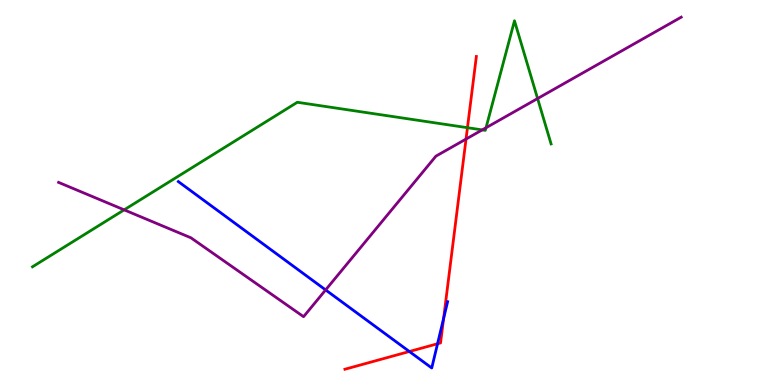[{'lines': ['blue', 'red'], 'intersections': [{'x': 5.28, 'y': 0.87}, {'x': 5.65, 'y': 1.07}, {'x': 5.72, 'y': 1.73}]}, {'lines': ['green', 'red'], 'intersections': [{'x': 6.03, 'y': 6.68}]}, {'lines': ['purple', 'red'], 'intersections': [{'x': 6.01, 'y': 6.39}]}, {'lines': ['blue', 'green'], 'intersections': []}, {'lines': ['blue', 'purple'], 'intersections': [{'x': 4.2, 'y': 2.47}]}, {'lines': ['green', 'purple'], 'intersections': [{'x': 1.6, 'y': 4.55}, {'x': 6.22, 'y': 6.63}, {'x': 6.27, 'y': 6.68}, {'x': 6.94, 'y': 7.44}]}]